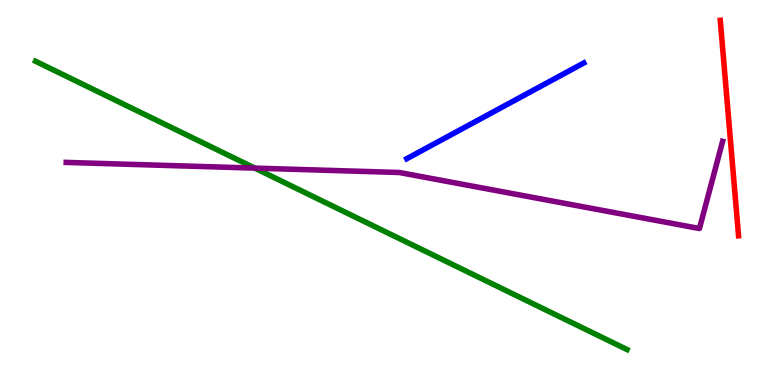[{'lines': ['blue', 'red'], 'intersections': []}, {'lines': ['green', 'red'], 'intersections': []}, {'lines': ['purple', 'red'], 'intersections': []}, {'lines': ['blue', 'green'], 'intersections': []}, {'lines': ['blue', 'purple'], 'intersections': []}, {'lines': ['green', 'purple'], 'intersections': [{'x': 3.29, 'y': 5.63}]}]